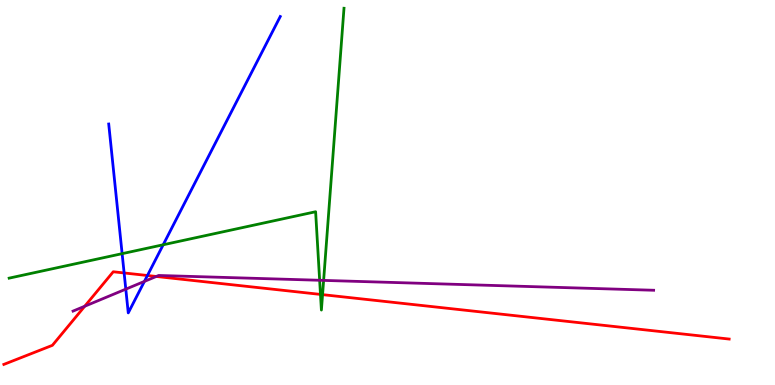[{'lines': ['blue', 'red'], 'intersections': [{'x': 1.6, 'y': 2.91}, {'x': 1.9, 'y': 2.84}]}, {'lines': ['green', 'red'], 'intersections': [{'x': 4.14, 'y': 2.35}, {'x': 4.16, 'y': 2.35}]}, {'lines': ['purple', 'red'], 'intersections': [{'x': 1.09, 'y': 2.05}, {'x': 2.02, 'y': 2.82}]}, {'lines': ['blue', 'green'], 'intersections': [{'x': 1.58, 'y': 3.41}, {'x': 2.11, 'y': 3.64}]}, {'lines': ['blue', 'purple'], 'intersections': [{'x': 1.62, 'y': 2.49}, {'x': 1.86, 'y': 2.69}]}, {'lines': ['green', 'purple'], 'intersections': [{'x': 4.12, 'y': 2.72}, {'x': 4.18, 'y': 2.72}]}]